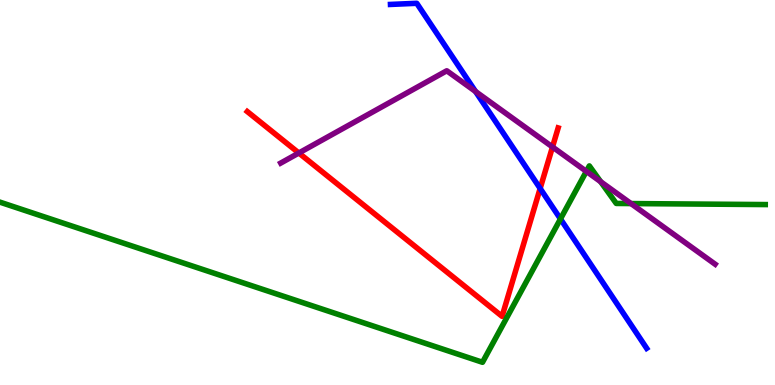[{'lines': ['blue', 'red'], 'intersections': [{'x': 6.97, 'y': 5.11}]}, {'lines': ['green', 'red'], 'intersections': []}, {'lines': ['purple', 'red'], 'intersections': [{'x': 3.86, 'y': 6.03}, {'x': 7.13, 'y': 6.18}]}, {'lines': ['blue', 'green'], 'intersections': [{'x': 7.23, 'y': 4.31}]}, {'lines': ['blue', 'purple'], 'intersections': [{'x': 6.14, 'y': 7.62}]}, {'lines': ['green', 'purple'], 'intersections': [{'x': 7.57, 'y': 5.55}, {'x': 7.75, 'y': 5.28}, {'x': 8.14, 'y': 4.71}]}]